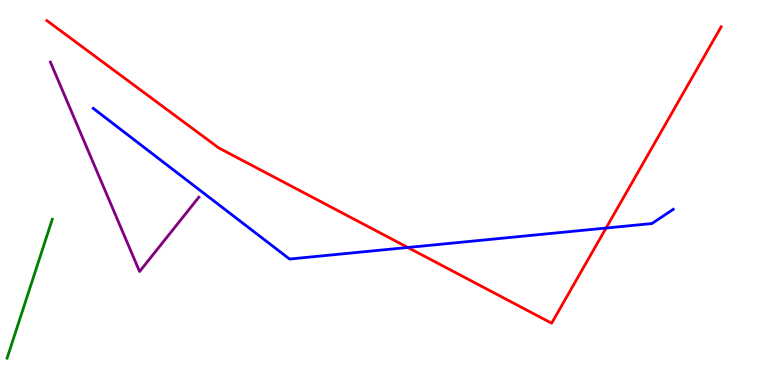[{'lines': ['blue', 'red'], 'intersections': [{'x': 5.26, 'y': 3.57}, {'x': 7.82, 'y': 4.08}]}, {'lines': ['green', 'red'], 'intersections': []}, {'lines': ['purple', 'red'], 'intersections': []}, {'lines': ['blue', 'green'], 'intersections': []}, {'lines': ['blue', 'purple'], 'intersections': []}, {'lines': ['green', 'purple'], 'intersections': []}]